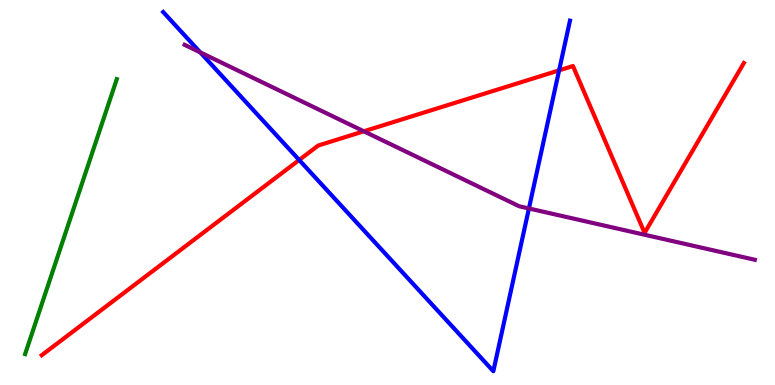[{'lines': ['blue', 'red'], 'intersections': [{'x': 3.86, 'y': 5.84}, {'x': 7.21, 'y': 8.17}]}, {'lines': ['green', 'red'], 'intersections': []}, {'lines': ['purple', 'red'], 'intersections': [{'x': 4.69, 'y': 6.59}]}, {'lines': ['blue', 'green'], 'intersections': []}, {'lines': ['blue', 'purple'], 'intersections': [{'x': 2.58, 'y': 8.64}, {'x': 6.82, 'y': 4.58}]}, {'lines': ['green', 'purple'], 'intersections': []}]